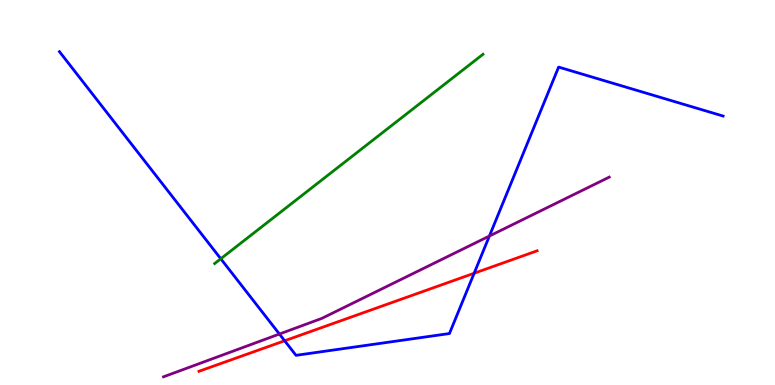[{'lines': ['blue', 'red'], 'intersections': [{'x': 3.67, 'y': 1.15}, {'x': 6.12, 'y': 2.9}]}, {'lines': ['green', 'red'], 'intersections': []}, {'lines': ['purple', 'red'], 'intersections': []}, {'lines': ['blue', 'green'], 'intersections': [{'x': 2.85, 'y': 3.28}]}, {'lines': ['blue', 'purple'], 'intersections': [{'x': 3.61, 'y': 1.32}, {'x': 6.31, 'y': 3.87}]}, {'lines': ['green', 'purple'], 'intersections': []}]